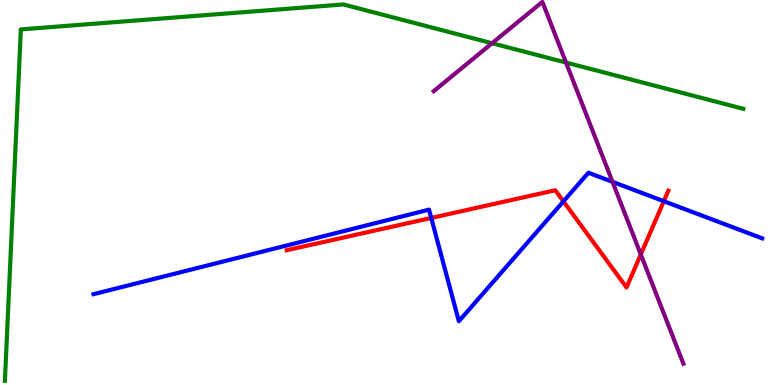[{'lines': ['blue', 'red'], 'intersections': [{'x': 5.56, 'y': 4.34}, {'x': 7.27, 'y': 4.77}, {'x': 8.57, 'y': 4.77}]}, {'lines': ['green', 'red'], 'intersections': []}, {'lines': ['purple', 'red'], 'intersections': [{'x': 8.27, 'y': 3.39}]}, {'lines': ['blue', 'green'], 'intersections': []}, {'lines': ['blue', 'purple'], 'intersections': [{'x': 7.9, 'y': 5.28}]}, {'lines': ['green', 'purple'], 'intersections': [{'x': 6.35, 'y': 8.88}, {'x': 7.3, 'y': 8.38}]}]